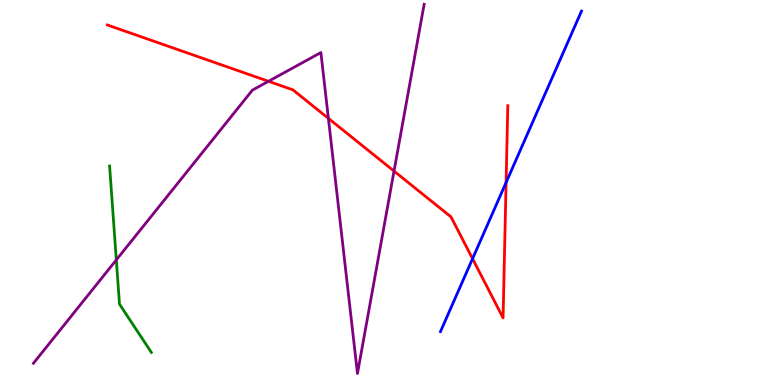[{'lines': ['blue', 'red'], 'intersections': [{'x': 6.1, 'y': 3.28}, {'x': 6.53, 'y': 5.26}]}, {'lines': ['green', 'red'], 'intersections': []}, {'lines': ['purple', 'red'], 'intersections': [{'x': 3.46, 'y': 7.89}, {'x': 4.24, 'y': 6.93}, {'x': 5.08, 'y': 5.56}]}, {'lines': ['blue', 'green'], 'intersections': []}, {'lines': ['blue', 'purple'], 'intersections': []}, {'lines': ['green', 'purple'], 'intersections': [{'x': 1.5, 'y': 3.25}]}]